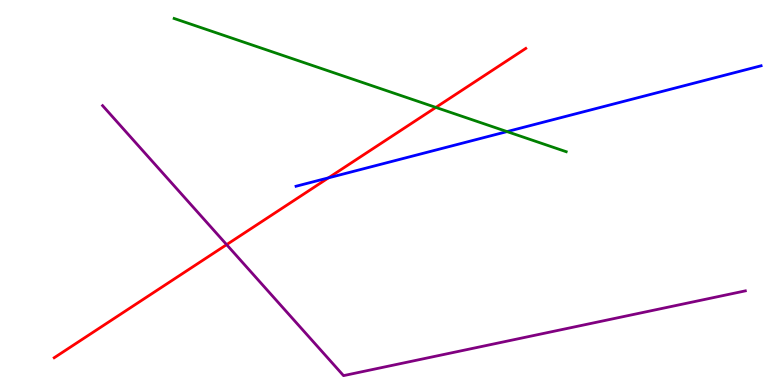[{'lines': ['blue', 'red'], 'intersections': [{'x': 4.24, 'y': 5.38}]}, {'lines': ['green', 'red'], 'intersections': [{'x': 5.62, 'y': 7.21}]}, {'lines': ['purple', 'red'], 'intersections': [{'x': 2.92, 'y': 3.65}]}, {'lines': ['blue', 'green'], 'intersections': [{'x': 6.54, 'y': 6.58}]}, {'lines': ['blue', 'purple'], 'intersections': []}, {'lines': ['green', 'purple'], 'intersections': []}]